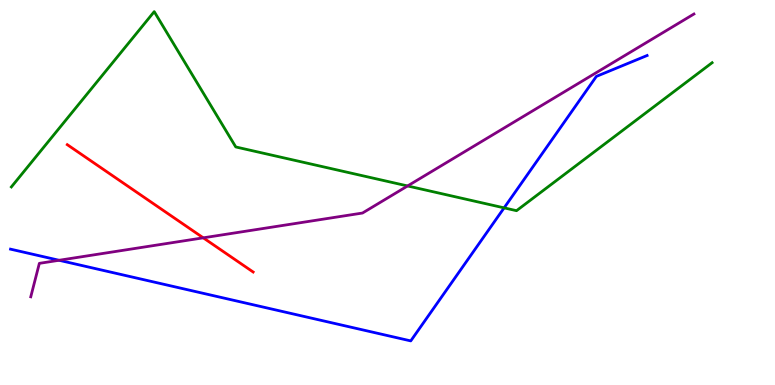[{'lines': ['blue', 'red'], 'intersections': []}, {'lines': ['green', 'red'], 'intersections': []}, {'lines': ['purple', 'red'], 'intersections': [{'x': 2.62, 'y': 3.82}]}, {'lines': ['blue', 'green'], 'intersections': [{'x': 6.5, 'y': 4.6}]}, {'lines': ['blue', 'purple'], 'intersections': [{'x': 0.762, 'y': 3.24}]}, {'lines': ['green', 'purple'], 'intersections': [{'x': 5.26, 'y': 5.17}]}]